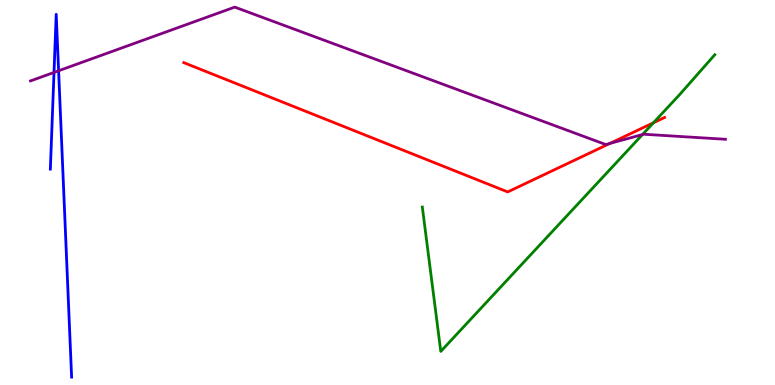[{'lines': ['blue', 'red'], 'intersections': []}, {'lines': ['green', 'red'], 'intersections': [{'x': 8.43, 'y': 6.81}]}, {'lines': ['purple', 'red'], 'intersections': [{'x': 7.87, 'y': 6.28}]}, {'lines': ['blue', 'green'], 'intersections': []}, {'lines': ['blue', 'purple'], 'intersections': [{'x': 0.697, 'y': 8.12}, {'x': 0.756, 'y': 8.16}]}, {'lines': ['green', 'purple'], 'intersections': [{'x': 8.29, 'y': 6.5}]}]